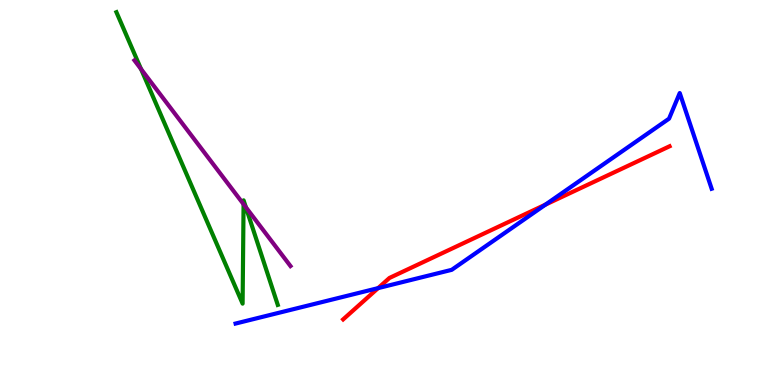[{'lines': ['blue', 'red'], 'intersections': [{'x': 4.88, 'y': 2.52}, {'x': 7.04, 'y': 4.68}]}, {'lines': ['green', 'red'], 'intersections': []}, {'lines': ['purple', 'red'], 'intersections': []}, {'lines': ['blue', 'green'], 'intersections': []}, {'lines': ['blue', 'purple'], 'intersections': []}, {'lines': ['green', 'purple'], 'intersections': [{'x': 1.82, 'y': 8.21}, {'x': 3.14, 'y': 4.7}, {'x': 3.17, 'y': 4.62}]}]